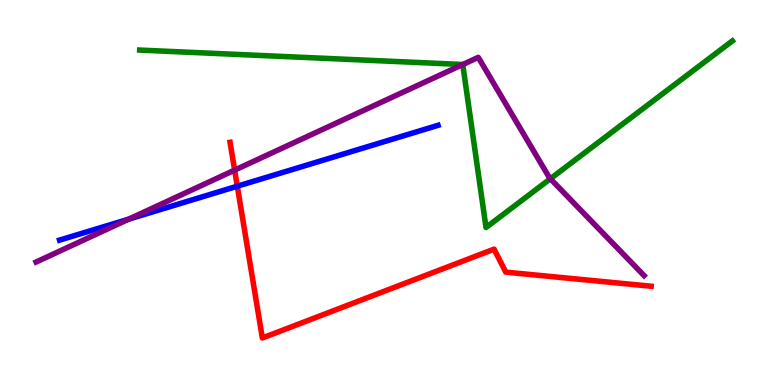[{'lines': ['blue', 'red'], 'intersections': [{'x': 3.06, 'y': 5.16}]}, {'lines': ['green', 'red'], 'intersections': []}, {'lines': ['purple', 'red'], 'intersections': [{'x': 3.03, 'y': 5.58}]}, {'lines': ['blue', 'green'], 'intersections': []}, {'lines': ['blue', 'purple'], 'intersections': [{'x': 1.66, 'y': 4.31}]}, {'lines': ['green', 'purple'], 'intersections': [{'x': 5.97, 'y': 8.32}, {'x': 7.1, 'y': 5.36}]}]